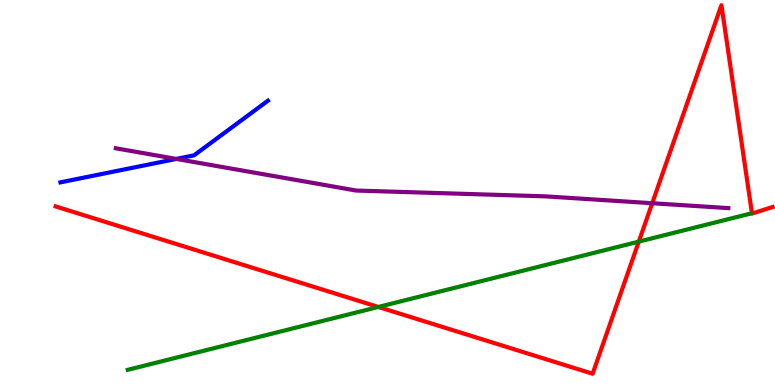[{'lines': ['blue', 'red'], 'intersections': []}, {'lines': ['green', 'red'], 'intersections': [{'x': 4.88, 'y': 2.03}, {'x': 8.24, 'y': 3.72}]}, {'lines': ['purple', 'red'], 'intersections': [{'x': 8.42, 'y': 4.72}]}, {'lines': ['blue', 'green'], 'intersections': []}, {'lines': ['blue', 'purple'], 'intersections': [{'x': 2.28, 'y': 5.87}]}, {'lines': ['green', 'purple'], 'intersections': []}]